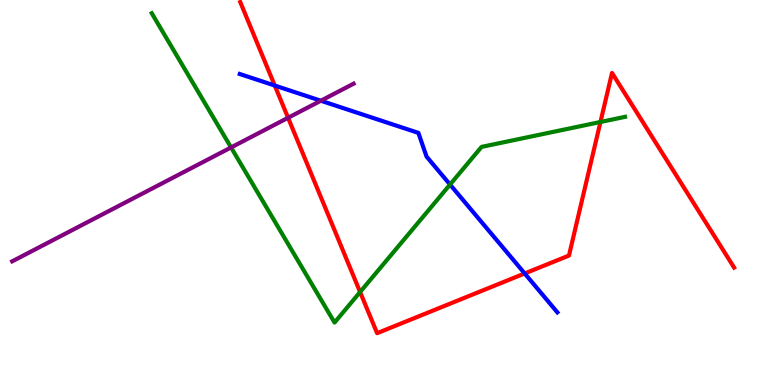[{'lines': ['blue', 'red'], 'intersections': [{'x': 3.55, 'y': 7.78}, {'x': 6.77, 'y': 2.9}]}, {'lines': ['green', 'red'], 'intersections': [{'x': 4.65, 'y': 2.41}, {'x': 7.75, 'y': 6.83}]}, {'lines': ['purple', 'red'], 'intersections': [{'x': 3.72, 'y': 6.94}]}, {'lines': ['blue', 'green'], 'intersections': [{'x': 5.81, 'y': 5.21}]}, {'lines': ['blue', 'purple'], 'intersections': [{'x': 4.14, 'y': 7.38}]}, {'lines': ['green', 'purple'], 'intersections': [{'x': 2.98, 'y': 6.17}]}]